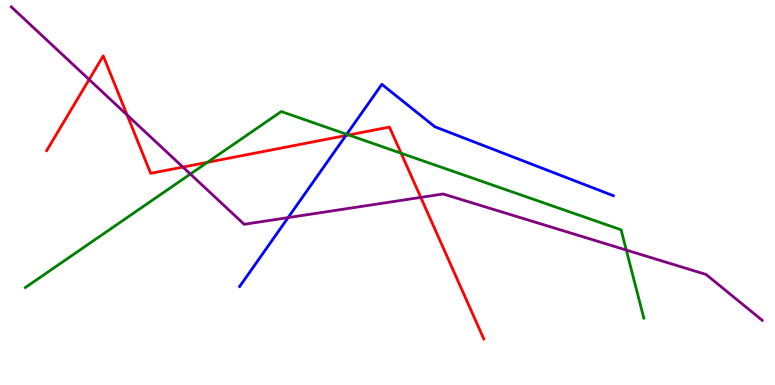[{'lines': ['blue', 'red'], 'intersections': [{'x': 4.46, 'y': 6.48}]}, {'lines': ['green', 'red'], 'intersections': [{'x': 2.68, 'y': 5.78}, {'x': 4.5, 'y': 6.49}, {'x': 5.18, 'y': 6.02}]}, {'lines': ['purple', 'red'], 'intersections': [{'x': 1.15, 'y': 7.93}, {'x': 1.64, 'y': 7.01}, {'x': 2.36, 'y': 5.66}, {'x': 5.43, 'y': 4.87}]}, {'lines': ['blue', 'green'], 'intersections': [{'x': 4.47, 'y': 6.51}]}, {'lines': ['blue', 'purple'], 'intersections': [{'x': 3.72, 'y': 4.35}]}, {'lines': ['green', 'purple'], 'intersections': [{'x': 2.46, 'y': 5.48}, {'x': 8.08, 'y': 3.51}]}]